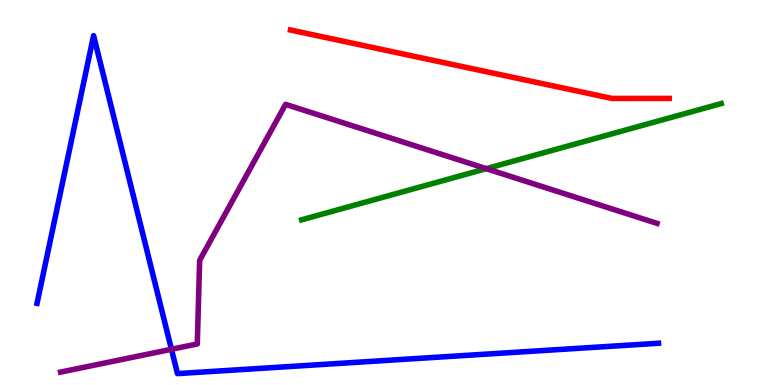[{'lines': ['blue', 'red'], 'intersections': []}, {'lines': ['green', 'red'], 'intersections': []}, {'lines': ['purple', 'red'], 'intersections': []}, {'lines': ['blue', 'green'], 'intersections': []}, {'lines': ['blue', 'purple'], 'intersections': [{'x': 2.21, 'y': 0.928}]}, {'lines': ['green', 'purple'], 'intersections': [{'x': 6.27, 'y': 5.62}]}]